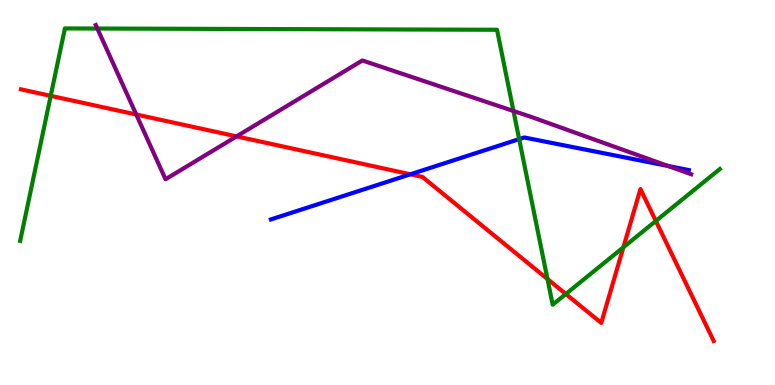[{'lines': ['blue', 'red'], 'intersections': [{'x': 5.3, 'y': 5.47}]}, {'lines': ['green', 'red'], 'intersections': [{'x': 0.654, 'y': 7.51}, {'x': 7.06, 'y': 2.75}, {'x': 7.3, 'y': 2.36}, {'x': 8.04, 'y': 3.58}, {'x': 8.46, 'y': 4.26}]}, {'lines': ['purple', 'red'], 'intersections': [{'x': 1.76, 'y': 7.03}, {'x': 3.05, 'y': 6.46}]}, {'lines': ['blue', 'green'], 'intersections': [{'x': 6.7, 'y': 6.39}]}, {'lines': ['blue', 'purple'], 'intersections': [{'x': 8.62, 'y': 5.69}]}, {'lines': ['green', 'purple'], 'intersections': [{'x': 1.26, 'y': 9.26}, {'x': 6.63, 'y': 7.12}]}]